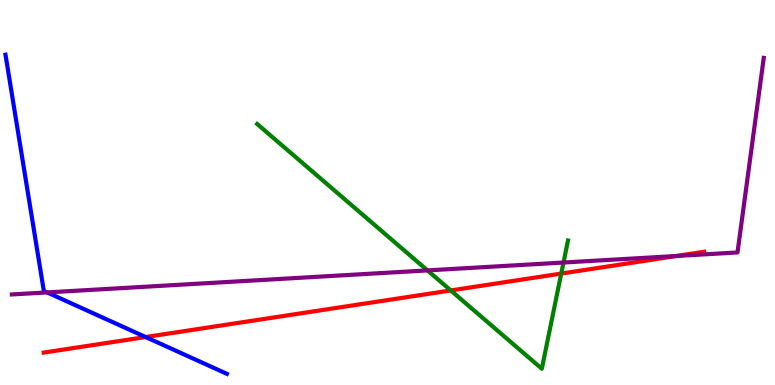[{'lines': ['blue', 'red'], 'intersections': [{'x': 1.88, 'y': 1.25}]}, {'lines': ['green', 'red'], 'intersections': [{'x': 5.82, 'y': 2.46}, {'x': 7.24, 'y': 2.89}]}, {'lines': ['purple', 'red'], 'intersections': [{'x': 8.73, 'y': 3.35}]}, {'lines': ['blue', 'green'], 'intersections': []}, {'lines': ['blue', 'purple'], 'intersections': [{'x': 0.608, 'y': 2.4}]}, {'lines': ['green', 'purple'], 'intersections': [{'x': 5.52, 'y': 2.98}, {'x': 7.27, 'y': 3.18}]}]